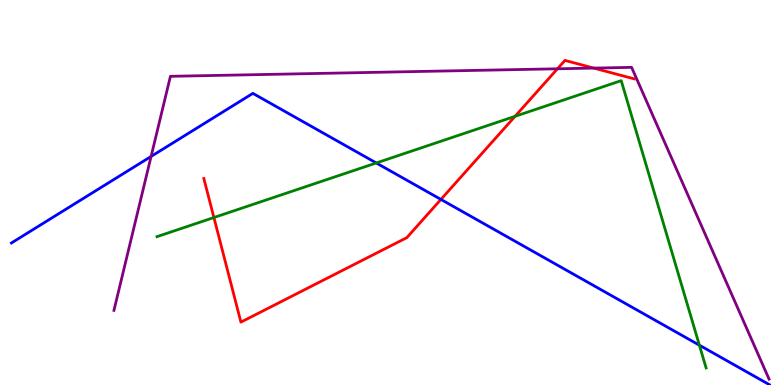[{'lines': ['blue', 'red'], 'intersections': [{'x': 5.69, 'y': 4.82}]}, {'lines': ['green', 'red'], 'intersections': [{'x': 2.76, 'y': 4.35}, {'x': 6.65, 'y': 6.98}]}, {'lines': ['purple', 'red'], 'intersections': [{'x': 7.19, 'y': 8.21}, {'x': 7.66, 'y': 8.23}]}, {'lines': ['blue', 'green'], 'intersections': [{'x': 4.86, 'y': 5.77}, {'x': 9.02, 'y': 1.03}]}, {'lines': ['blue', 'purple'], 'intersections': [{'x': 1.95, 'y': 5.94}]}, {'lines': ['green', 'purple'], 'intersections': []}]